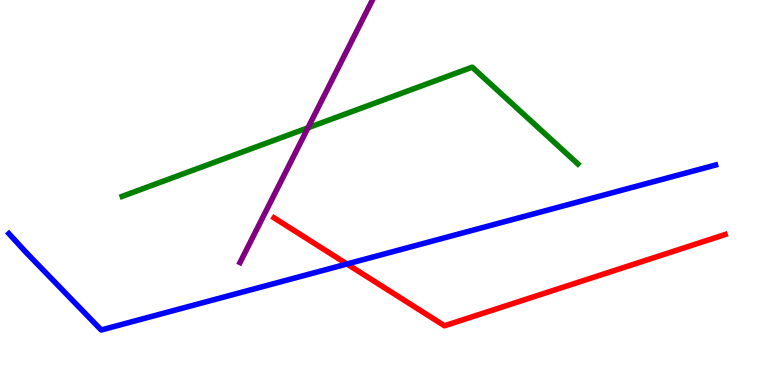[{'lines': ['blue', 'red'], 'intersections': [{'x': 4.48, 'y': 3.14}]}, {'lines': ['green', 'red'], 'intersections': []}, {'lines': ['purple', 'red'], 'intersections': []}, {'lines': ['blue', 'green'], 'intersections': []}, {'lines': ['blue', 'purple'], 'intersections': []}, {'lines': ['green', 'purple'], 'intersections': [{'x': 3.97, 'y': 6.68}]}]